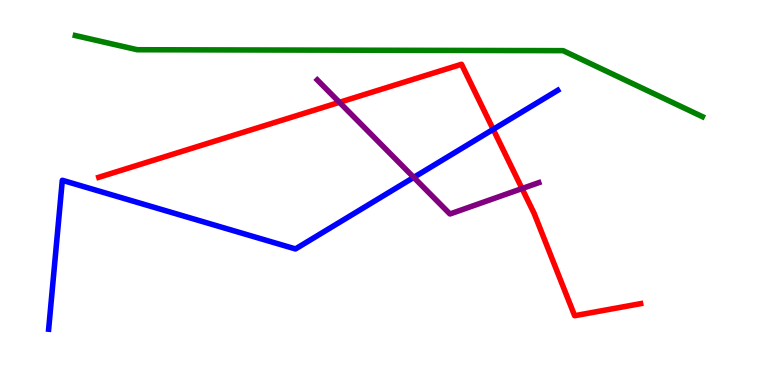[{'lines': ['blue', 'red'], 'intersections': [{'x': 6.36, 'y': 6.64}]}, {'lines': ['green', 'red'], 'intersections': []}, {'lines': ['purple', 'red'], 'intersections': [{'x': 4.38, 'y': 7.34}, {'x': 6.74, 'y': 5.1}]}, {'lines': ['blue', 'green'], 'intersections': []}, {'lines': ['blue', 'purple'], 'intersections': [{'x': 5.34, 'y': 5.39}]}, {'lines': ['green', 'purple'], 'intersections': []}]